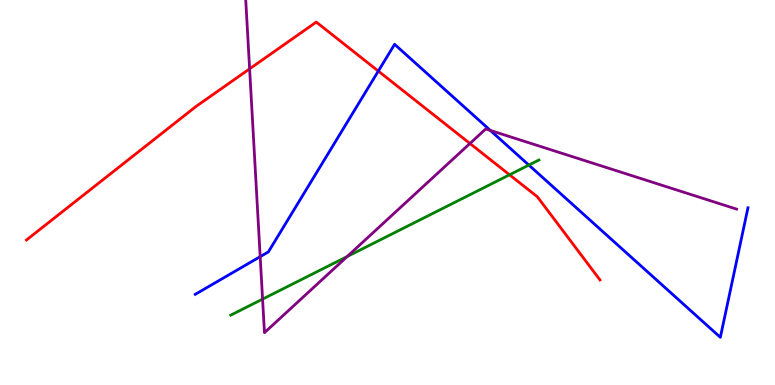[{'lines': ['blue', 'red'], 'intersections': [{'x': 4.88, 'y': 8.15}]}, {'lines': ['green', 'red'], 'intersections': [{'x': 6.57, 'y': 5.46}]}, {'lines': ['purple', 'red'], 'intersections': [{'x': 3.22, 'y': 8.21}, {'x': 6.06, 'y': 6.27}]}, {'lines': ['blue', 'green'], 'intersections': [{'x': 6.82, 'y': 5.71}]}, {'lines': ['blue', 'purple'], 'intersections': [{'x': 3.36, 'y': 3.33}, {'x': 6.33, 'y': 6.61}]}, {'lines': ['green', 'purple'], 'intersections': [{'x': 3.39, 'y': 2.23}, {'x': 4.48, 'y': 3.34}]}]